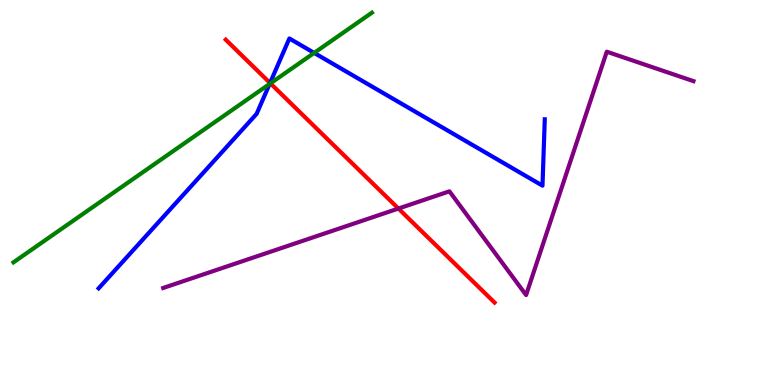[{'lines': ['blue', 'red'], 'intersections': [{'x': 3.48, 'y': 7.84}]}, {'lines': ['green', 'red'], 'intersections': [{'x': 3.49, 'y': 7.83}]}, {'lines': ['purple', 'red'], 'intersections': [{'x': 5.14, 'y': 4.58}]}, {'lines': ['blue', 'green'], 'intersections': [{'x': 3.48, 'y': 7.82}, {'x': 4.05, 'y': 8.63}]}, {'lines': ['blue', 'purple'], 'intersections': []}, {'lines': ['green', 'purple'], 'intersections': []}]